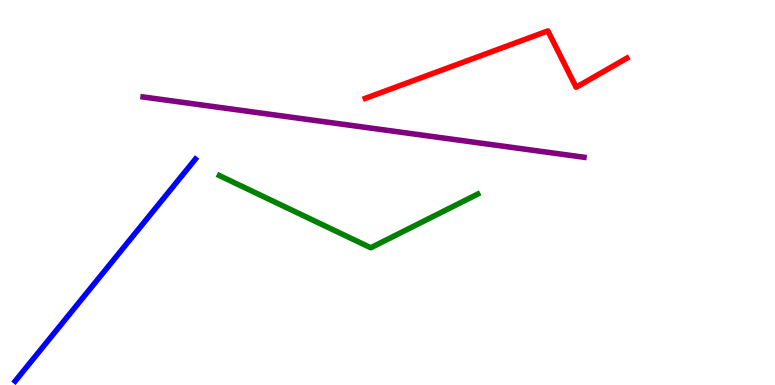[{'lines': ['blue', 'red'], 'intersections': []}, {'lines': ['green', 'red'], 'intersections': []}, {'lines': ['purple', 'red'], 'intersections': []}, {'lines': ['blue', 'green'], 'intersections': []}, {'lines': ['blue', 'purple'], 'intersections': []}, {'lines': ['green', 'purple'], 'intersections': []}]